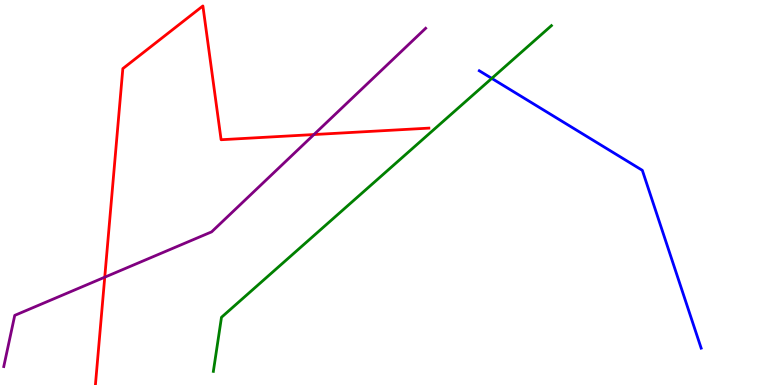[{'lines': ['blue', 'red'], 'intersections': []}, {'lines': ['green', 'red'], 'intersections': []}, {'lines': ['purple', 'red'], 'intersections': [{'x': 1.35, 'y': 2.8}, {'x': 4.05, 'y': 6.51}]}, {'lines': ['blue', 'green'], 'intersections': [{'x': 6.35, 'y': 7.96}]}, {'lines': ['blue', 'purple'], 'intersections': []}, {'lines': ['green', 'purple'], 'intersections': []}]